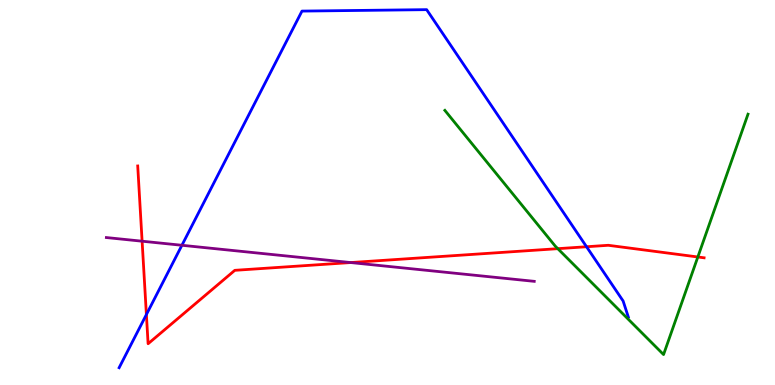[{'lines': ['blue', 'red'], 'intersections': [{'x': 1.89, 'y': 1.83}, {'x': 7.57, 'y': 3.59}]}, {'lines': ['green', 'red'], 'intersections': [{'x': 7.2, 'y': 3.54}, {'x': 9.0, 'y': 3.33}]}, {'lines': ['purple', 'red'], 'intersections': [{'x': 1.83, 'y': 3.73}, {'x': 4.53, 'y': 3.18}]}, {'lines': ['blue', 'green'], 'intersections': []}, {'lines': ['blue', 'purple'], 'intersections': [{'x': 2.35, 'y': 3.63}]}, {'lines': ['green', 'purple'], 'intersections': []}]